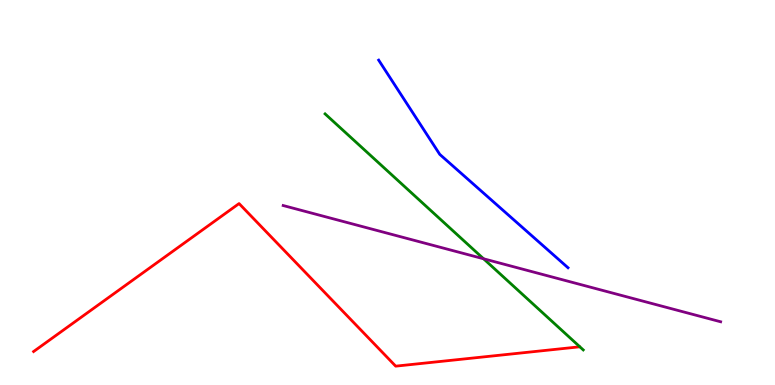[{'lines': ['blue', 'red'], 'intersections': []}, {'lines': ['green', 'red'], 'intersections': []}, {'lines': ['purple', 'red'], 'intersections': []}, {'lines': ['blue', 'green'], 'intersections': []}, {'lines': ['blue', 'purple'], 'intersections': []}, {'lines': ['green', 'purple'], 'intersections': [{'x': 6.24, 'y': 3.28}]}]